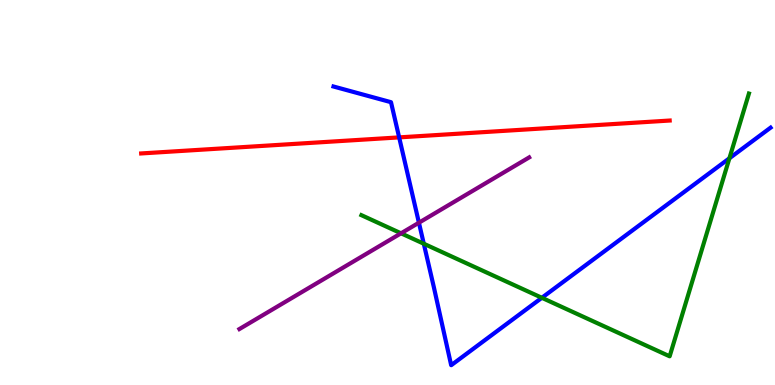[{'lines': ['blue', 'red'], 'intersections': [{'x': 5.15, 'y': 6.43}]}, {'lines': ['green', 'red'], 'intersections': []}, {'lines': ['purple', 'red'], 'intersections': []}, {'lines': ['blue', 'green'], 'intersections': [{'x': 5.47, 'y': 3.67}, {'x': 6.99, 'y': 2.27}, {'x': 9.41, 'y': 5.89}]}, {'lines': ['blue', 'purple'], 'intersections': [{'x': 5.41, 'y': 4.22}]}, {'lines': ['green', 'purple'], 'intersections': [{'x': 5.17, 'y': 3.94}]}]